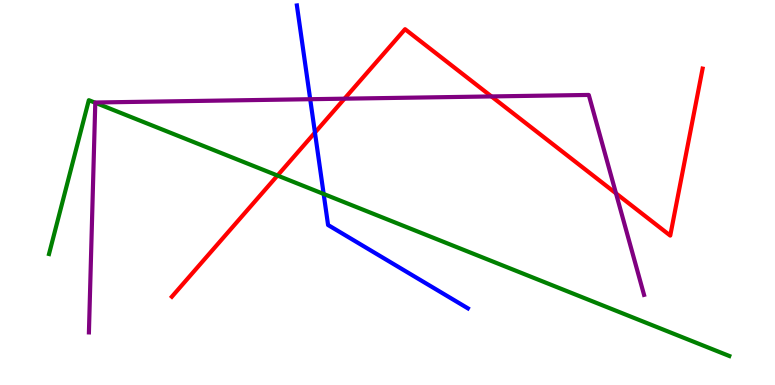[{'lines': ['blue', 'red'], 'intersections': [{'x': 4.06, 'y': 6.56}]}, {'lines': ['green', 'red'], 'intersections': [{'x': 3.58, 'y': 5.44}]}, {'lines': ['purple', 'red'], 'intersections': [{'x': 4.45, 'y': 7.44}, {'x': 6.34, 'y': 7.5}, {'x': 7.95, 'y': 4.98}]}, {'lines': ['blue', 'green'], 'intersections': [{'x': 4.18, 'y': 4.96}]}, {'lines': ['blue', 'purple'], 'intersections': [{'x': 4.0, 'y': 7.42}]}, {'lines': ['green', 'purple'], 'intersections': [{'x': 1.23, 'y': 7.33}]}]